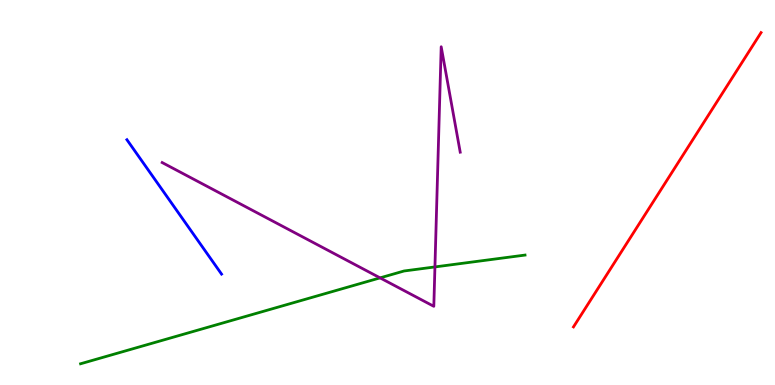[{'lines': ['blue', 'red'], 'intersections': []}, {'lines': ['green', 'red'], 'intersections': []}, {'lines': ['purple', 'red'], 'intersections': []}, {'lines': ['blue', 'green'], 'intersections': []}, {'lines': ['blue', 'purple'], 'intersections': []}, {'lines': ['green', 'purple'], 'intersections': [{'x': 4.9, 'y': 2.78}, {'x': 5.61, 'y': 3.07}]}]